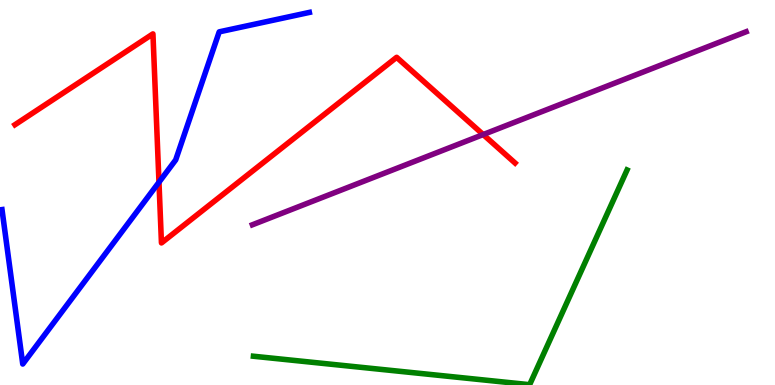[{'lines': ['blue', 'red'], 'intersections': [{'x': 2.05, 'y': 5.27}]}, {'lines': ['green', 'red'], 'intersections': []}, {'lines': ['purple', 'red'], 'intersections': [{'x': 6.23, 'y': 6.51}]}, {'lines': ['blue', 'green'], 'intersections': []}, {'lines': ['blue', 'purple'], 'intersections': []}, {'lines': ['green', 'purple'], 'intersections': []}]